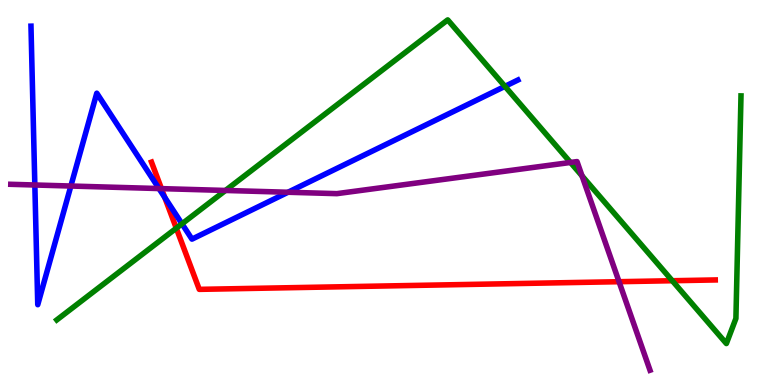[{'lines': ['blue', 'red'], 'intersections': [{'x': 2.13, 'y': 4.87}]}, {'lines': ['green', 'red'], 'intersections': [{'x': 2.27, 'y': 4.07}, {'x': 8.67, 'y': 2.71}]}, {'lines': ['purple', 'red'], 'intersections': [{'x': 2.08, 'y': 5.1}, {'x': 7.99, 'y': 2.68}]}, {'lines': ['blue', 'green'], 'intersections': [{'x': 2.35, 'y': 4.19}, {'x': 6.52, 'y': 7.76}]}, {'lines': ['blue', 'purple'], 'intersections': [{'x': 0.45, 'y': 5.19}, {'x': 0.914, 'y': 5.17}, {'x': 2.05, 'y': 5.1}, {'x': 3.72, 'y': 5.01}]}, {'lines': ['green', 'purple'], 'intersections': [{'x': 2.91, 'y': 5.05}, {'x': 7.36, 'y': 5.78}, {'x': 7.51, 'y': 5.43}]}]